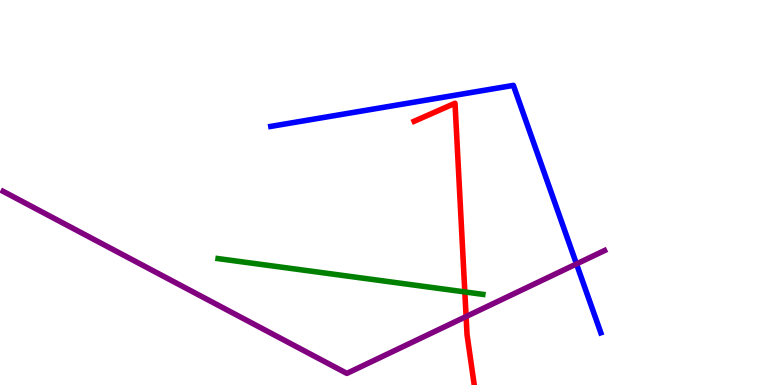[{'lines': ['blue', 'red'], 'intersections': []}, {'lines': ['green', 'red'], 'intersections': [{'x': 6.0, 'y': 2.42}]}, {'lines': ['purple', 'red'], 'intersections': [{'x': 6.01, 'y': 1.78}]}, {'lines': ['blue', 'green'], 'intersections': []}, {'lines': ['blue', 'purple'], 'intersections': [{'x': 7.44, 'y': 3.14}]}, {'lines': ['green', 'purple'], 'intersections': []}]